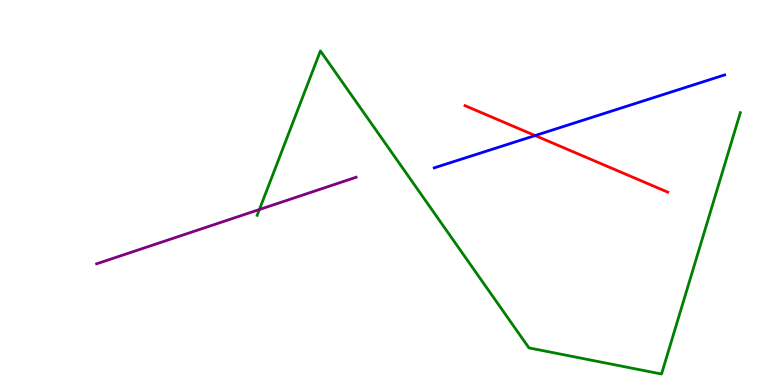[{'lines': ['blue', 'red'], 'intersections': [{'x': 6.9, 'y': 6.48}]}, {'lines': ['green', 'red'], 'intersections': []}, {'lines': ['purple', 'red'], 'intersections': []}, {'lines': ['blue', 'green'], 'intersections': []}, {'lines': ['blue', 'purple'], 'intersections': []}, {'lines': ['green', 'purple'], 'intersections': [{'x': 3.35, 'y': 4.56}]}]